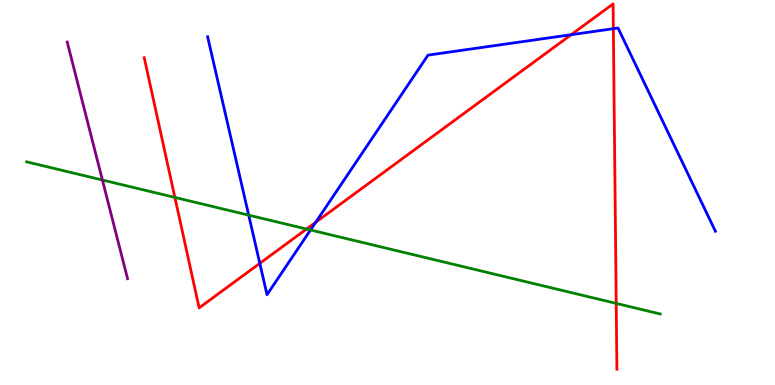[{'lines': ['blue', 'red'], 'intersections': [{'x': 3.35, 'y': 3.16}, {'x': 4.07, 'y': 4.23}, {'x': 7.37, 'y': 9.1}, {'x': 7.91, 'y': 9.25}]}, {'lines': ['green', 'red'], 'intersections': [{'x': 2.26, 'y': 4.87}, {'x': 3.96, 'y': 4.05}, {'x': 7.95, 'y': 2.12}]}, {'lines': ['purple', 'red'], 'intersections': []}, {'lines': ['blue', 'green'], 'intersections': [{'x': 3.21, 'y': 4.41}, {'x': 4.01, 'y': 4.03}]}, {'lines': ['blue', 'purple'], 'intersections': []}, {'lines': ['green', 'purple'], 'intersections': [{'x': 1.32, 'y': 5.32}]}]